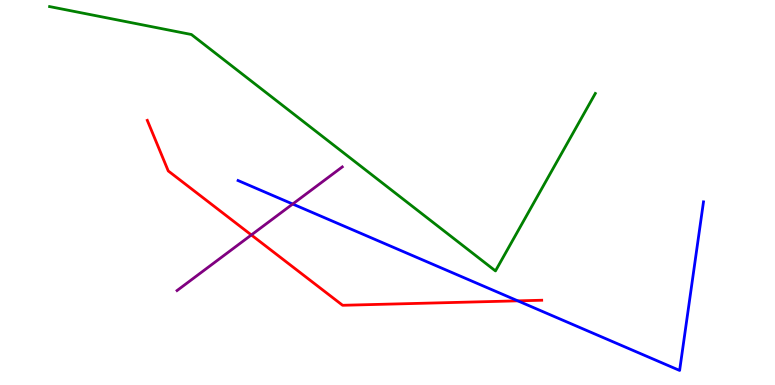[{'lines': ['blue', 'red'], 'intersections': [{'x': 6.68, 'y': 2.19}]}, {'lines': ['green', 'red'], 'intersections': []}, {'lines': ['purple', 'red'], 'intersections': [{'x': 3.24, 'y': 3.9}]}, {'lines': ['blue', 'green'], 'intersections': []}, {'lines': ['blue', 'purple'], 'intersections': [{'x': 3.78, 'y': 4.7}]}, {'lines': ['green', 'purple'], 'intersections': []}]